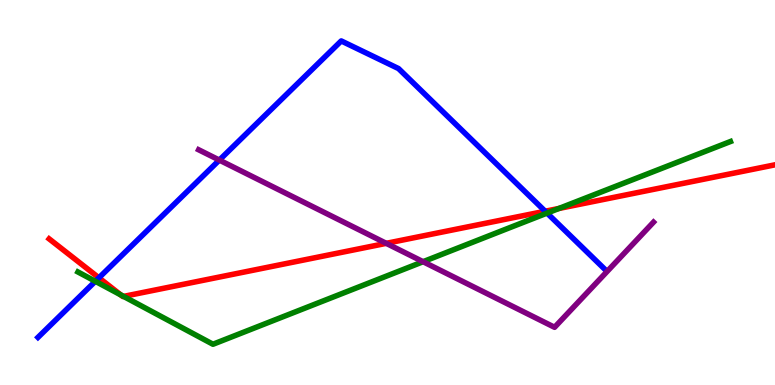[{'lines': ['blue', 'red'], 'intersections': [{'x': 1.28, 'y': 2.78}, {'x': 7.03, 'y': 4.51}]}, {'lines': ['green', 'red'], 'intersections': [{'x': 1.56, 'y': 2.34}, {'x': 1.59, 'y': 2.3}, {'x': 7.21, 'y': 4.59}]}, {'lines': ['purple', 'red'], 'intersections': [{'x': 4.98, 'y': 3.68}]}, {'lines': ['blue', 'green'], 'intersections': [{'x': 1.23, 'y': 2.69}, {'x': 7.06, 'y': 4.47}]}, {'lines': ['blue', 'purple'], 'intersections': [{'x': 2.83, 'y': 5.84}]}, {'lines': ['green', 'purple'], 'intersections': [{'x': 5.46, 'y': 3.2}]}]